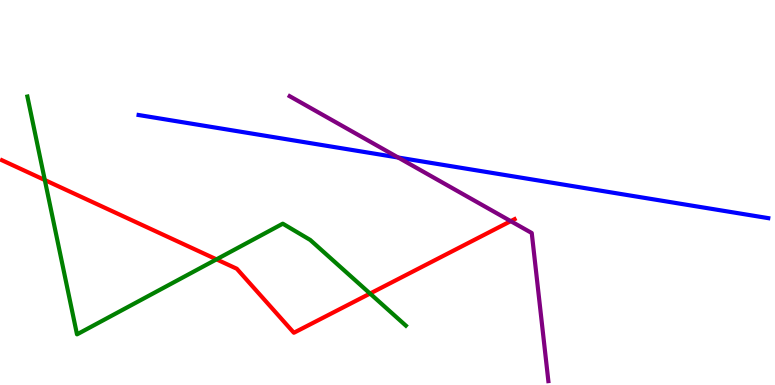[{'lines': ['blue', 'red'], 'intersections': []}, {'lines': ['green', 'red'], 'intersections': [{'x': 0.578, 'y': 5.32}, {'x': 2.79, 'y': 3.26}, {'x': 4.77, 'y': 2.38}]}, {'lines': ['purple', 'red'], 'intersections': [{'x': 6.59, 'y': 4.26}]}, {'lines': ['blue', 'green'], 'intersections': []}, {'lines': ['blue', 'purple'], 'intersections': [{'x': 5.14, 'y': 5.91}]}, {'lines': ['green', 'purple'], 'intersections': []}]